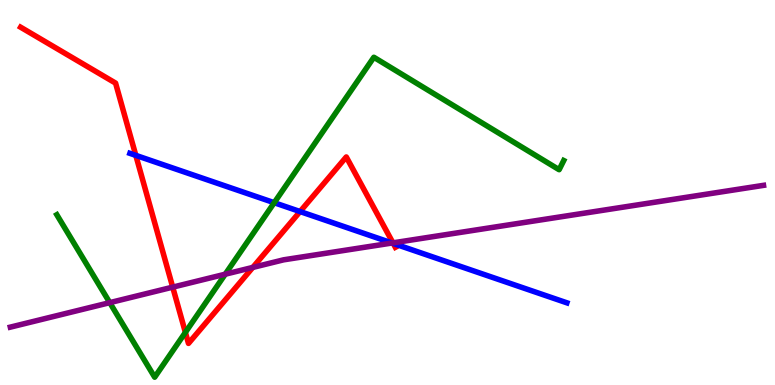[{'lines': ['blue', 'red'], 'intersections': [{'x': 1.75, 'y': 5.96}, {'x': 3.87, 'y': 4.51}, {'x': 5.07, 'y': 3.68}]}, {'lines': ['green', 'red'], 'intersections': [{'x': 2.39, 'y': 1.37}]}, {'lines': ['purple', 'red'], 'intersections': [{'x': 2.23, 'y': 2.54}, {'x': 3.26, 'y': 3.05}, {'x': 5.07, 'y': 3.69}]}, {'lines': ['blue', 'green'], 'intersections': [{'x': 3.54, 'y': 4.73}]}, {'lines': ['blue', 'purple'], 'intersections': [{'x': 5.06, 'y': 3.69}]}, {'lines': ['green', 'purple'], 'intersections': [{'x': 1.42, 'y': 2.14}, {'x': 2.91, 'y': 2.88}]}]